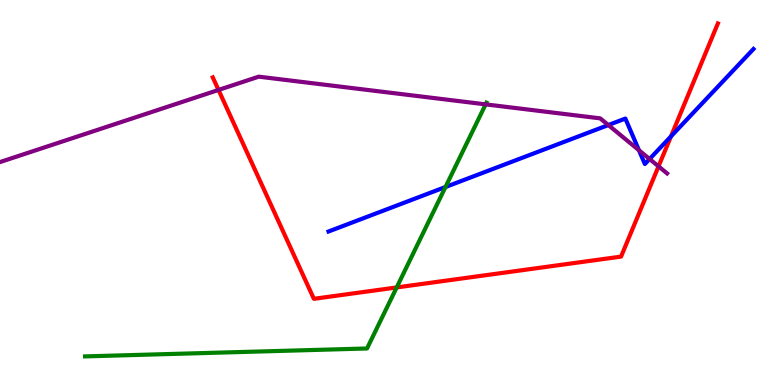[{'lines': ['blue', 'red'], 'intersections': [{'x': 8.66, 'y': 6.46}]}, {'lines': ['green', 'red'], 'intersections': [{'x': 5.12, 'y': 2.53}]}, {'lines': ['purple', 'red'], 'intersections': [{'x': 2.82, 'y': 7.66}, {'x': 8.5, 'y': 5.68}]}, {'lines': ['blue', 'green'], 'intersections': [{'x': 5.75, 'y': 5.14}]}, {'lines': ['blue', 'purple'], 'intersections': [{'x': 7.85, 'y': 6.75}, {'x': 8.24, 'y': 6.1}, {'x': 8.38, 'y': 5.87}]}, {'lines': ['green', 'purple'], 'intersections': [{'x': 6.27, 'y': 7.29}]}]